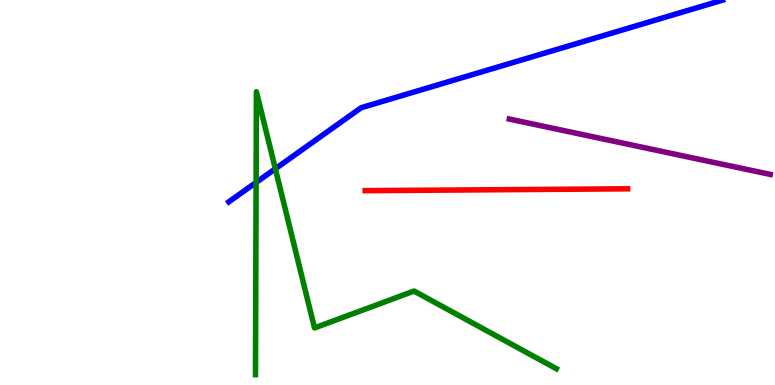[{'lines': ['blue', 'red'], 'intersections': []}, {'lines': ['green', 'red'], 'intersections': []}, {'lines': ['purple', 'red'], 'intersections': []}, {'lines': ['blue', 'green'], 'intersections': [{'x': 3.3, 'y': 5.26}, {'x': 3.55, 'y': 5.62}]}, {'lines': ['blue', 'purple'], 'intersections': []}, {'lines': ['green', 'purple'], 'intersections': []}]